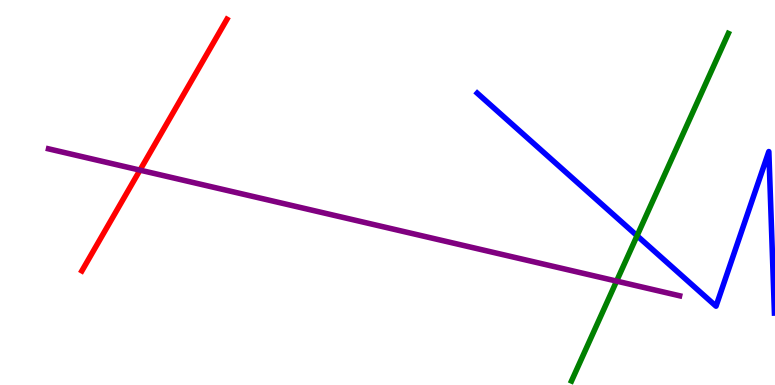[{'lines': ['blue', 'red'], 'intersections': []}, {'lines': ['green', 'red'], 'intersections': []}, {'lines': ['purple', 'red'], 'intersections': [{'x': 1.81, 'y': 5.58}]}, {'lines': ['blue', 'green'], 'intersections': [{'x': 8.22, 'y': 3.88}]}, {'lines': ['blue', 'purple'], 'intersections': []}, {'lines': ['green', 'purple'], 'intersections': [{'x': 7.96, 'y': 2.7}]}]